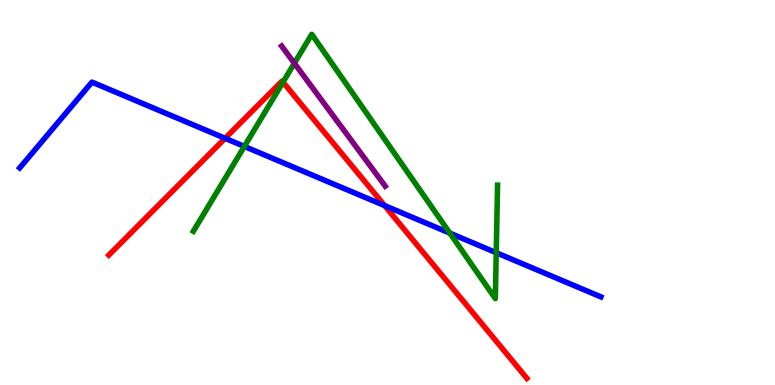[{'lines': ['blue', 'red'], 'intersections': [{'x': 2.9, 'y': 6.41}, {'x': 4.96, 'y': 4.66}]}, {'lines': ['green', 'red'], 'intersections': [{'x': 3.65, 'y': 7.87}]}, {'lines': ['purple', 'red'], 'intersections': []}, {'lines': ['blue', 'green'], 'intersections': [{'x': 3.15, 'y': 6.2}, {'x': 5.8, 'y': 3.94}, {'x': 6.4, 'y': 3.44}]}, {'lines': ['blue', 'purple'], 'intersections': []}, {'lines': ['green', 'purple'], 'intersections': [{'x': 3.8, 'y': 8.36}]}]